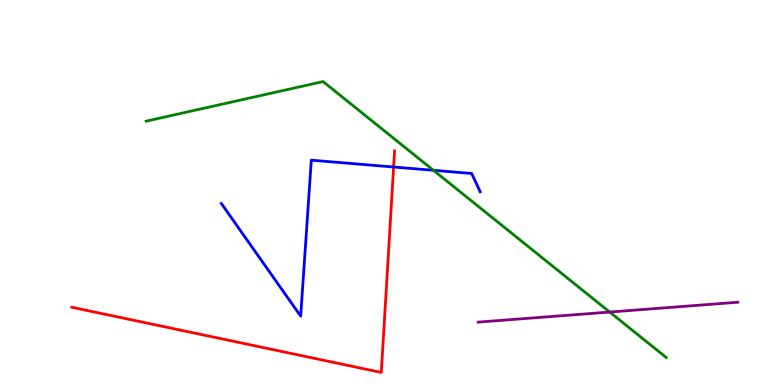[{'lines': ['blue', 'red'], 'intersections': [{'x': 5.08, 'y': 5.66}]}, {'lines': ['green', 'red'], 'intersections': []}, {'lines': ['purple', 'red'], 'intersections': []}, {'lines': ['blue', 'green'], 'intersections': [{'x': 5.59, 'y': 5.58}]}, {'lines': ['blue', 'purple'], 'intersections': []}, {'lines': ['green', 'purple'], 'intersections': [{'x': 7.87, 'y': 1.89}]}]